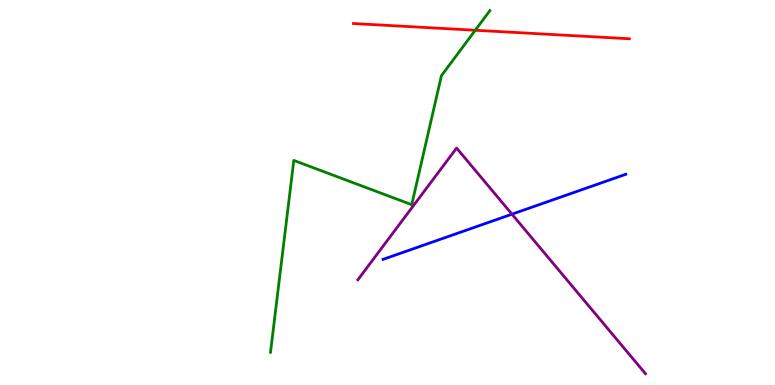[{'lines': ['blue', 'red'], 'intersections': []}, {'lines': ['green', 'red'], 'intersections': [{'x': 6.13, 'y': 9.21}]}, {'lines': ['purple', 'red'], 'intersections': []}, {'lines': ['blue', 'green'], 'intersections': []}, {'lines': ['blue', 'purple'], 'intersections': [{'x': 6.61, 'y': 4.44}]}, {'lines': ['green', 'purple'], 'intersections': []}]